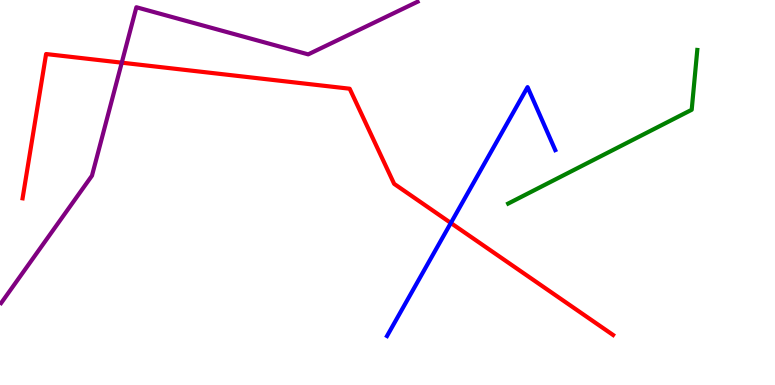[{'lines': ['blue', 'red'], 'intersections': [{'x': 5.82, 'y': 4.21}]}, {'lines': ['green', 'red'], 'intersections': []}, {'lines': ['purple', 'red'], 'intersections': [{'x': 1.57, 'y': 8.37}]}, {'lines': ['blue', 'green'], 'intersections': []}, {'lines': ['blue', 'purple'], 'intersections': []}, {'lines': ['green', 'purple'], 'intersections': []}]